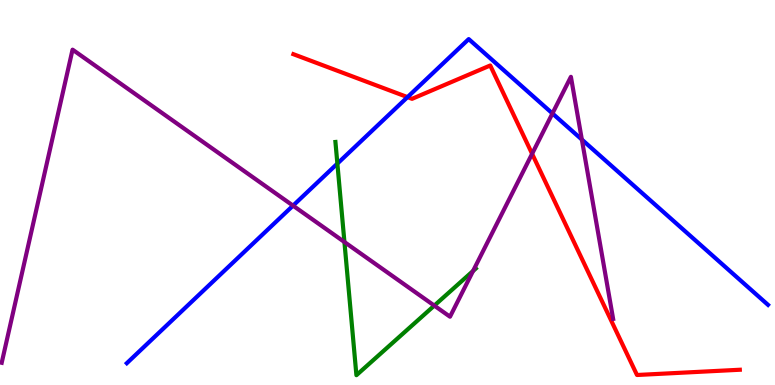[{'lines': ['blue', 'red'], 'intersections': [{'x': 5.26, 'y': 7.48}]}, {'lines': ['green', 'red'], 'intersections': []}, {'lines': ['purple', 'red'], 'intersections': [{'x': 6.87, 'y': 6.01}]}, {'lines': ['blue', 'green'], 'intersections': [{'x': 4.35, 'y': 5.75}]}, {'lines': ['blue', 'purple'], 'intersections': [{'x': 3.78, 'y': 4.66}, {'x': 7.13, 'y': 7.05}, {'x': 7.51, 'y': 6.37}]}, {'lines': ['green', 'purple'], 'intersections': [{'x': 4.44, 'y': 3.71}, {'x': 5.6, 'y': 2.06}, {'x': 6.1, 'y': 2.96}]}]